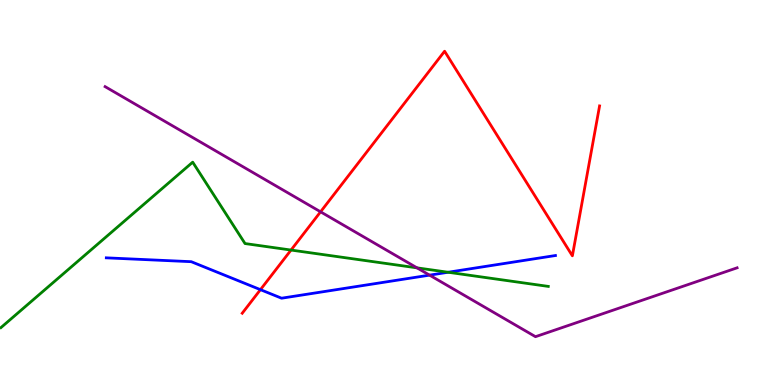[{'lines': ['blue', 'red'], 'intersections': [{'x': 3.36, 'y': 2.48}]}, {'lines': ['green', 'red'], 'intersections': [{'x': 3.76, 'y': 3.51}]}, {'lines': ['purple', 'red'], 'intersections': [{'x': 4.14, 'y': 4.5}]}, {'lines': ['blue', 'green'], 'intersections': [{'x': 5.78, 'y': 2.93}]}, {'lines': ['blue', 'purple'], 'intersections': [{'x': 5.54, 'y': 2.85}]}, {'lines': ['green', 'purple'], 'intersections': [{'x': 5.38, 'y': 3.04}]}]